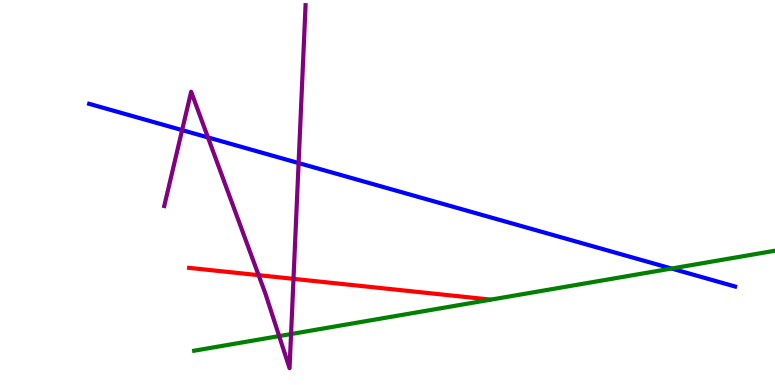[{'lines': ['blue', 'red'], 'intersections': []}, {'lines': ['green', 'red'], 'intersections': []}, {'lines': ['purple', 'red'], 'intersections': [{'x': 3.34, 'y': 2.85}, {'x': 3.79, 'y': 2.76}]}, {'lines': ['blue', 'green'], 'intersections': [{'x': 8.67, 'y': 3.03}]}, {'lines': ['blue', 'purple'], 'intersections': [{'x': 2.35, 'y': 6.62}, {'x': 2.68, 'y': 6.43}, {'x': 3.85, 'y': 5.76}]}, {'lines': ['green', 'purple'], 'intersections': [{'x': 3.6, 'y': 1.27}, {'x': 3.76, 'y': 1.32}]}]